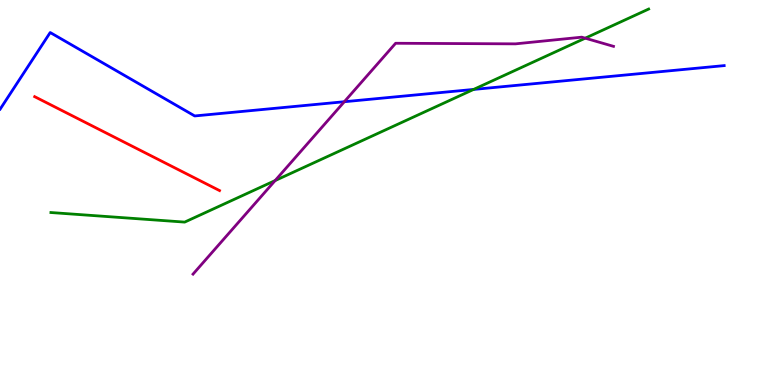[{'lines': ['blue', 'red'], 'intersections': []}, {'lines': ['green', 'red'], 'intersections': []}, {'lines': ['purple', 'red'], 'intersections': []}, {'lines': ['blue', 'green'], 'intersections': [{'x': 6.11, 'y': 7.68}]}, {'lines': ['blue', 'purple'], 'intersections': [{'x': 4.44, 'y': 7.36}]}, {'lines': ['green', 'purple'], 'intersections': [{'x': 3.55, 'y': 5.31}, {'x': 7.55, 'y': 9.01}]}]